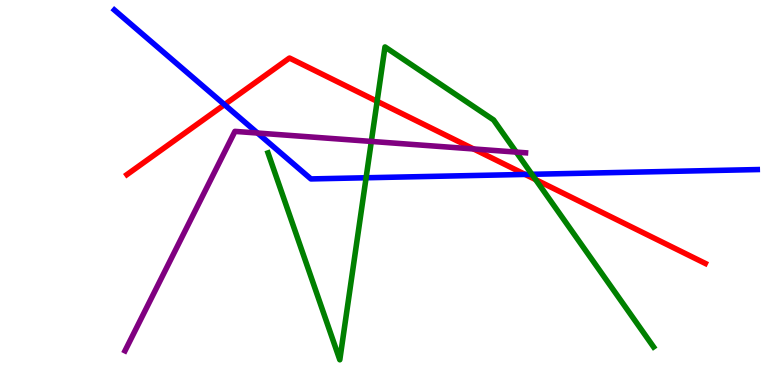[{'lines': ['blue', 'red'], 'intersections': [{'x': 2.9, 'y': 7.28}, {'x': 6.78, 'y': 5.47}]}, {'lines': ['green', 'red'], 'intersections': [{'x': 4.87, 'y': 7.37}, {'x': 6.91, 'y': 5.33}]}, {'lines': ['purple', 'red'], 'intersections': [{'x': 6.11, 'y': 6.13}]}, {'lines': ['blue', 'green'], 'intersections': [{'x': 4.72, 'y': 5.38}, {'x': 6.86, 'y': 5.47}]}, {'lines': ['blue', 'purple'], 'intersections': [{'x': 3.32, 'y': 6.54}]}, {'lines': ['green', 'purple'], 'intersections': [{'x': 4.79, 'y': 6.33}, {'x': 6.66, 'y': 6.05}]}]